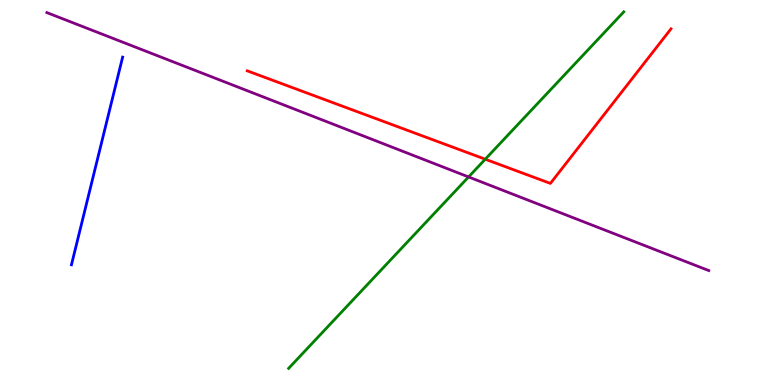[{'lines': ['blue', 'red'], 'intersections': []}, {'lines': ['green', 'red'], 'intersections': [{'x': 6.26, 'y': 5.86}]}, {'lines': ['purple', 'red'], 'intersections': []}, {'lines': ['blue', 'green'], 'intersections': []}, {'lines': ['blue', 'purple'], 'intersections': []}, {'lines': ['green', 'purple'], 'intersections': [{'x': 6.05, 'y': 5.4}]}]